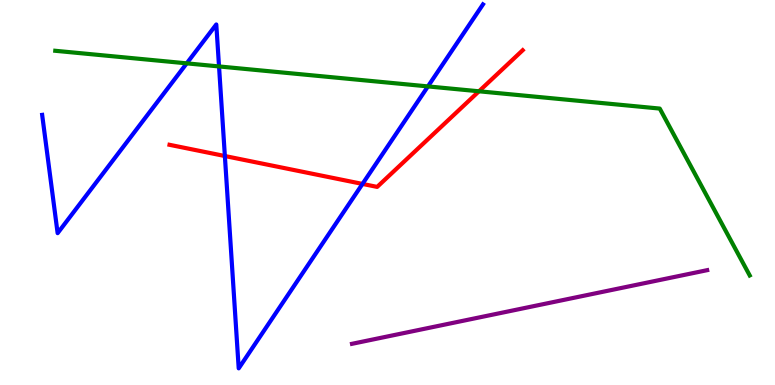[{'lines': ['blue', 'red'], 'intersections': [{'x': 2.9, 'y': 5.95}, {'x': 4.68, 'y': 5.22}]}, {'lines': ['green', 'red'], 'intersections': [{'x': 6.18, 'y': 7.63}]}, {'lines': ['purple', 'red'], 'intersections': []}, {'lines': ['blue', 'green'], 'intersections': [{'x': 2.41, 'y': 8.35}, {'x': 2.83, 'y': 8.27}, {'x': 5.52, 'y': 7.76}]}, {'lines': ['blue', 'purple'], 'intersections': []}, {'lines': ['green', 'purple'], 'intersections': []}]